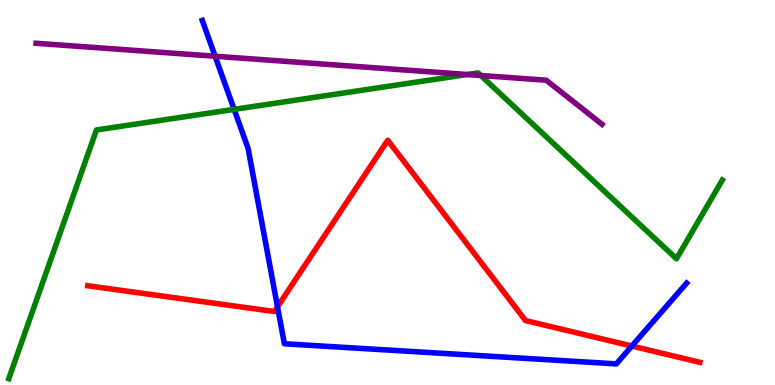[{'lines': ['blue', 'red'], 'intersections': [{'x': 3.58, 'y': 2.03}, {'x': 8.15, 'y': 1.01}]}, {'lines': ['green', 'red'], 'intersections': []}, {'lines': ['purple', 'red'], 'intersections': []}, {'lines': ['blue', 'green'], 'intersections': [{'x': 3.02, 'y': 7.16}]}, {'lines': ['blue', 'purple'], 'intersections': [{'x': 2.78, 'y': 8.54}]}, {'lines': ['green', 'purple'], 'intersections': [{'x': 6.03, 'y': 8.06}, {'x': 6.2, 'y': 8.04}]}]